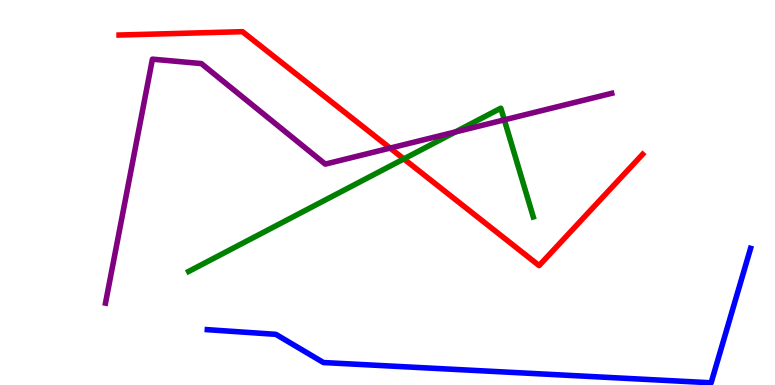[{'lines': ['blue', 'red'], 'intersections': []}, {'lines': ['green', 'red'], 'intersections': [{'x': 5.21, 'y': 5.87}]}, {'lines': ['purple', 'red'], 'intersections': [{'x': 5.03, 'y': 6.15}]}, {'lines': ['blue', 'green'], 'intersections': []}, {'lines': ['blue', 'purple'], 'intersections': []}, {'lines': ['green', 'purple'], 'intersections': [{'x': 5.88, 'y': 6.57}, {'x': 6.51, 'y': 6.89}]}]